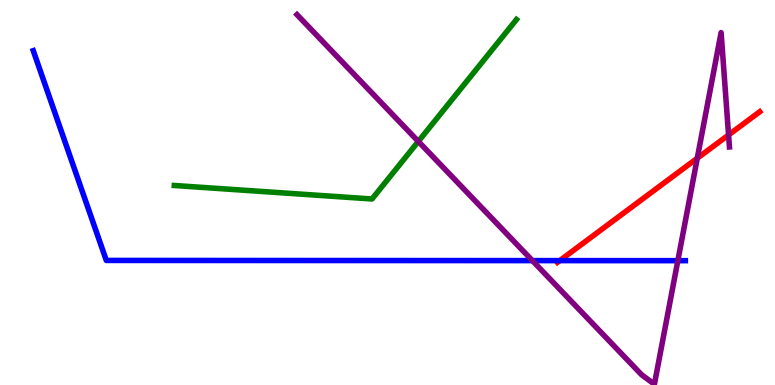[{'lines': ['blue', 'red'], 'intersections': [{'x': 7.22, 'y': 3.23}]}, {'lines': ['green', 'red'], 'intersections': []}, {'lines': ['purple', 'red'], 'intersections': [{'x': 9.0, 'y': 5.89}, {'x': 9.4, 'y': 6.49}]}, {'lines': ['blue', 'green'], 'intersections': []}, {'lines': ['blue', 'purple'], 'intersections': [{'x': 6.87, 'y': 3.23}, {'x': 8.75, 'y': 3.23}]}, {'lines': ['green', 'purple'], 'intersections': [{'x': 5.4, 'y': 6.33}]}]